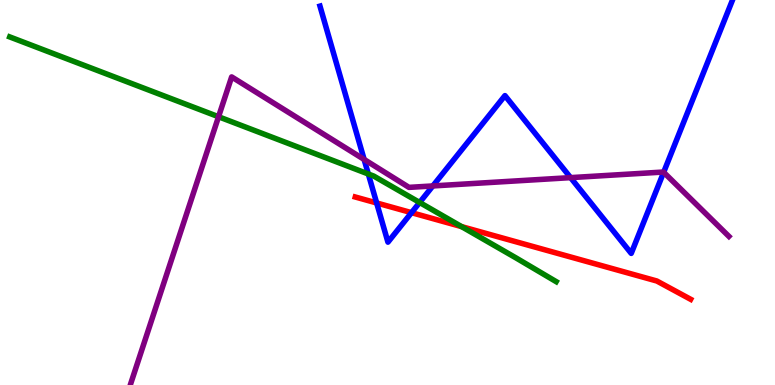[{'lines': ['blue', 'red'], 'intersections': [{'x': 4.86, 'y': 4.73}, {'x': 5.31, 'y': 4.48}]}, {'lines': ['green', 'red'], 'intersections': [{'x': 5.96, 'y': 4.11}]}, {'lines': ['purple', 'red'], 'intersections': []}, {'lines': ['blue', 'green'], 'intersections': [{'x': 4.75, 'y': 5.48}, {'x': 5.41, 'y': 4.74}]}, {'lines': ['blue', 'purple'], 'intersections': [{'x': 4.7, 'y': 5.86}, {'x': 5.59, 'y': 5.17}, {'x': 7.36, 'y': 5.39}, {'x': 8.56, 'y': 5.53}]}, {'lines': ['green', 'purple'], 'intersections': [{'x': 2.82, 'y': 6.97}]}]